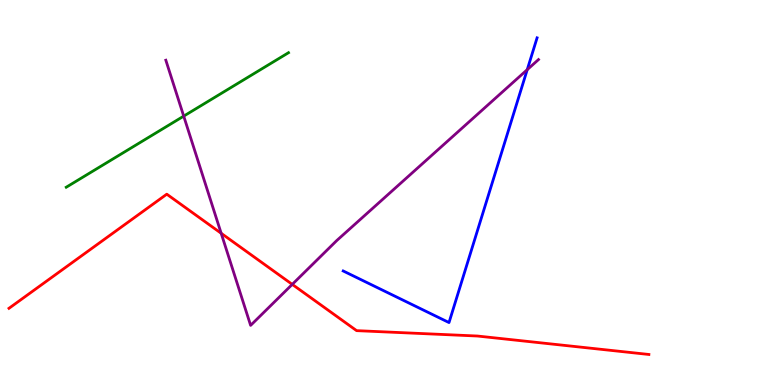[{'lines': ['blue', 'red'], 'intersections': []}, {'lines': ['green', 'red'], 'intersections': []}, {'lines': ['purple', 'red'], 'intersections': [{'x': 2.85, 'y': 3.94}, {'x': 3.77, 'y': 2.61}]}, {'lines': ['blue', 'green'], 'intersections': []}, {'lines': ['blue', 'purple'], 'intersections': [{'x': 6.8, 'y': 8.19}]}, {'lines': ['green', 'purple'], 'intersections': [{'x': 2.37, 'y': 6.98}]}]